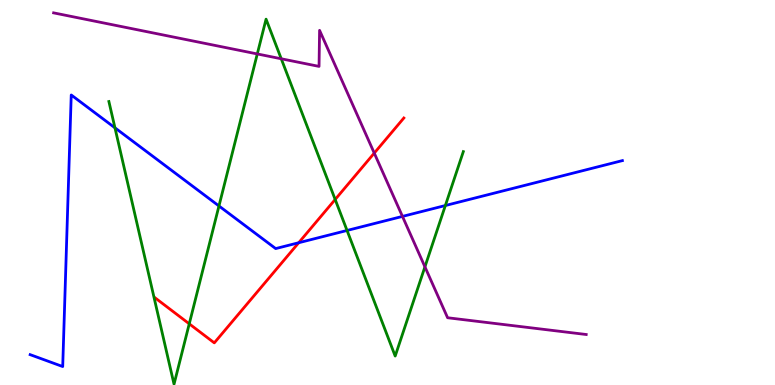[{'lines': ['blue', 'red'], 'intersections': [{'x': 3.85, 'y': 3.7}]}, {'lines': ['green', 'red'], 'intersections': [{'x': 2.44, 'y': 1.59}, {'x': 4.32, 'y': 4.82}]}, {'lines': ['purple', 'red'], 'intersections': [{'x': 4.83, 'y': 6.02}]}, {'lines': ['blue', 'green'], 'intersections': [{'x': 1.48, 'y': 6.68}, {'x': 2.83, 'y': 4.65}, {'x': 4.48, 'y': 4.01}, {'x': 5.75, 'y': 4.66}]}, {'lines': ['blue', 'purple'], 'intersections': [{'x': 5.19, 'y': 4.38}]}, {'lines': ['green', 'purple'], 'intersections': [{'x': 3.32, 'y': 8.6}, {'x': 3.63, 'y': 8.47}, {'x': 5.48, 'y': 3.07}]}]